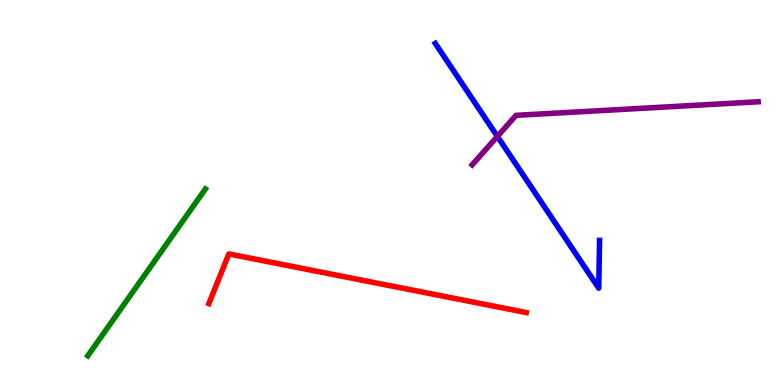[{'lines': ['blue', 'red'], 'intersections': []}, {'lines': ['green', 'red'], 'intersections': []}, {'lines': ['purple', 'red'], 'intersections': []}, {'lines': ['blue', 'green'], 'intersections': []}, {'lines': ['blue', 'purple'], 'intersections': [{'x': 6.42, 'y': 6.46}]}, {'lines': ['green', 'purple'], 'intersections': []}]